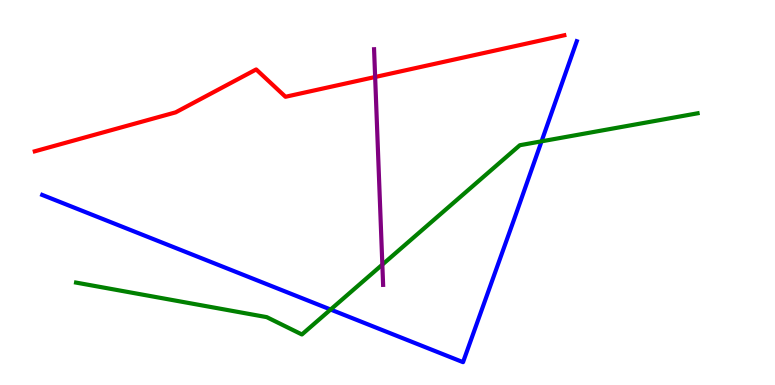[{'lines': ['blue', 'red'], 'intersections': []}, {'lines': ['green', 'red'], 'intersections': []}, {'lines': ['purple', 'red'], 'intersections': [{'x': 4.84, 'y': 8.0}]}, {'lines': ['blue', 'green'], 'intersections': [{'x': 4.27, 'y': 1.96}, {'x': 6.99, 'y': 6.33}]}, {'lines': ['blue', 'purple'], 'intersections': []}, {'lines': ['green', 'purple'], 'intersections': [{'x': 4.93, 'y': 3.13}]}]